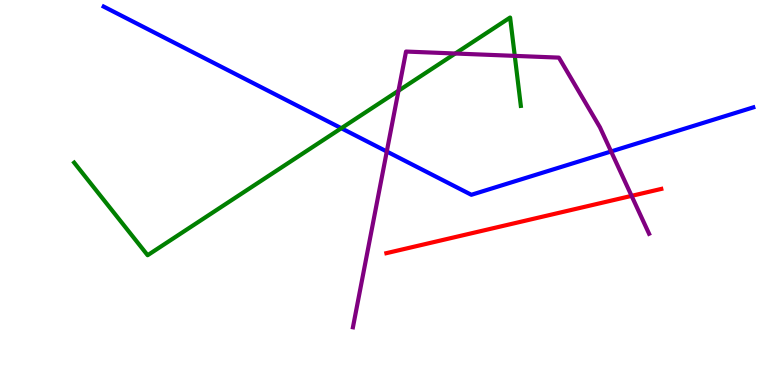[{'lines': ['blue', 'red'], 'intersections': []}, {'lines': ['green', 'red'], 'intersections': []}, {'lines': ['purple', 'red'], 'intersections': [{'x': 8.15, 'y': 4.91}]}, {'lines': ['blue', 'green'], 'intersections': [{'x': 4.4, 'y': 6.67}]}, {'lines': ['blue', 'purple'], 'intersections': [{'x': 4.99, 'y': 6.06}, {'x': 7.89, 'y': 6.07}]}, {'lines': ['green', 'purple'], 'intersections': [{'x': 5.14, 'y': 7.64}, {'x': 5.87, 'y': 8.61}, {'x': 6.64, 'y': 8.55}]}]